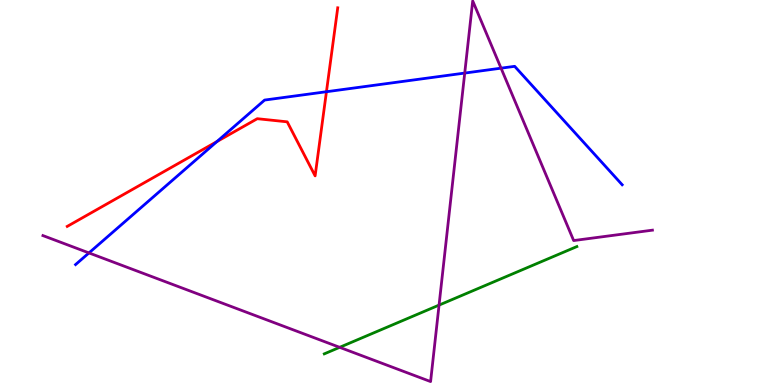[{'lines': ['blue', 'red'], 'intersections': [{'x': 2.8, 'y': 6.32}, {'x': 4.21, 'y': 7.62}]}, {'lines': ['green', 'red'], 'intersections': []}, {'lines': ['purple', 'red'], 'intersections': []}, {'lines': ['blue', 'green'], 'intersections': []}, {'lines': ['blue', 'purple'], 'intersections': [{'x': 1.15, 'y': 3.43}, {'x': 6.0, 'y': 8.1}, {'x': 6.47, 'y': 8.23}]}, {'lines': ['green', 'purple'], 'intersections': [{'x': 4.38, 'y': 0.978}, {'x': 5.67, 'y': 2.08}]}]